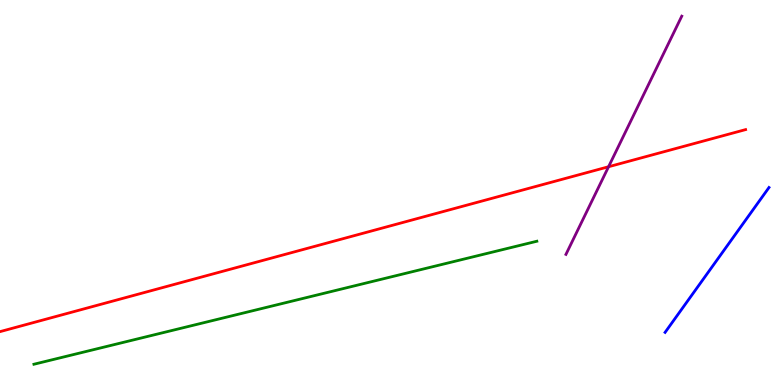[{'lines': ['blue', 'red'], 'intersections': []}, {'lines': ['green', 'red'], 'intersections': []}, {'lines': ['purple', 'red'], 'intersections': [{'x': 7.85, 'y': 5.67}]}, {'lines': ['blue', 'green'], 'intersections': []}, {'lines': ['blue', 'purple'], 'intersections': []}, {'lines': ['green', 'purple'], 'intersections': []}]